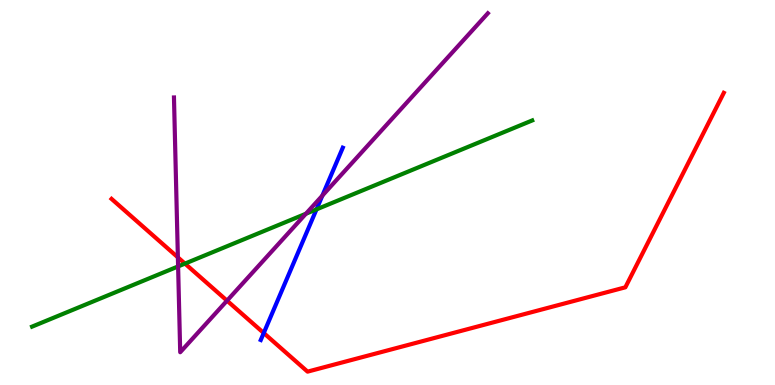[{'lines': ['blue', 'red'], 'intersections': [{'x': 3.4, 'y': 1.35}]}, {'lines': ['green', 'red'], 'intersections': [{'x': 2.39, 'y': 3.15}]}, {'lines': ['purple', 'red'], 'intersections': [{'x': 2.3, 'y': 3.32}, {'x': 2.93, 'y': 2.19}]}, {'lines': ['blue', 'green'], 'intersections': [{'x': 4.08, 'y': 4.56}]}, {'lines': ['blue', 'purple'], 'intersections': [{'x': 4.16, 'y': 4.92}]}, {'lines': ['green', 'purple'], 'intersections': [{'x': 2.3, 'y': 3.08}, {'x': 3.95, 'y': 4.45}]}]